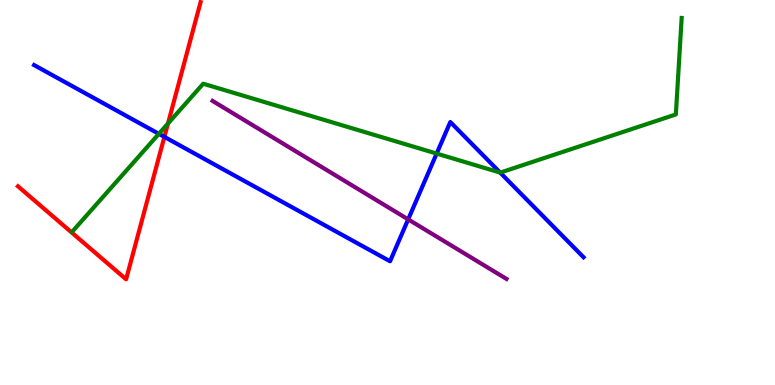[{'lines': ['blue', 'red'], 'intersections': [{'x': 2.12, 'y': 6.44}]}, {'lines': ['green', 'red'], 'intersections': [{'x': 2.17, 'y': 6.79}]}, {'lines': ['purple', 'red'], 'intersections': []}, {'lines': ['blue', 'green'], 'intersections': [{'x': 2.05, 'y': 6.52}, {'x': 5.63, 'y': 6.01}, {'x': 6.45, 'y': 5.52}]}, {'lines': ['blue', 'purple'], 'intersections': [{'x': 5.27, 'y': 4.3}]}, {'lines': ['green', 'purple'], 'intersections': []}]